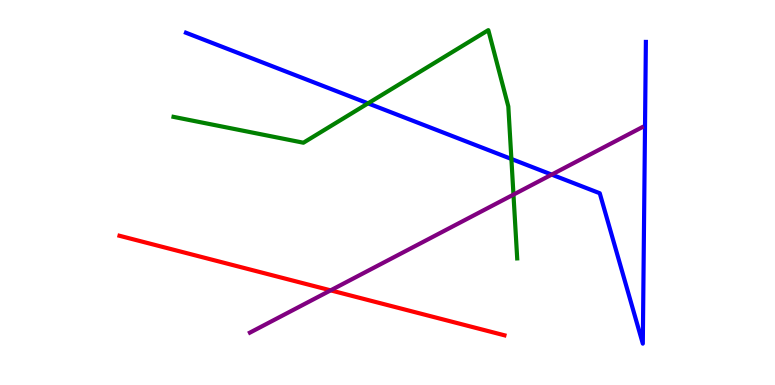[{'lines': ['blue', 'red'], 'intersections': []}, {'lines': ['green', 'red'], 'intersections': []}, {'lines': ['purple', 'red'], 'intersections': [{'x': 4.27, 'y': 2.46}]}, {'lines': ['blue', 'green'], 'intersections': [{'x': 4.75, 'y': 7.32}, {'x': 6.6, 'y': 5.87}]}, {'lines': ['blue', 'purple'], 'intersections': [{'x': 7.12, 'y': 5.47}]}, {'lines': ['green', 'purple'], 'intersections': [{'x': 6.63, 'y': 4.95}]}]